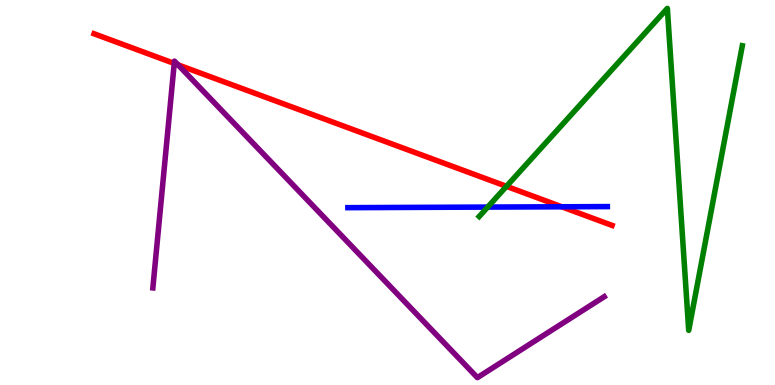[{'lines': ['blue', 'red'], 'intersections': [{'x': 7.25, 'y': 4.63}]}, {'lines': ['green', 'red'], 'intersections': [{'x': 6.54, 'y': 5.16}]}, {'lines': ['purple', 'red'], 'intersections': [{'x': 2.25, 'y': 8.35}, {'x': 2.3, 'y': 8.32}]}, {'lines': ['blue', 'green'], 'intersections': [{'x': 6.29, 'y': 4.62}]}, {'lines': ['blue', 'purple'], 'intersections': []}, {'lines': ['green', 'purple'], 'intersections': []}]